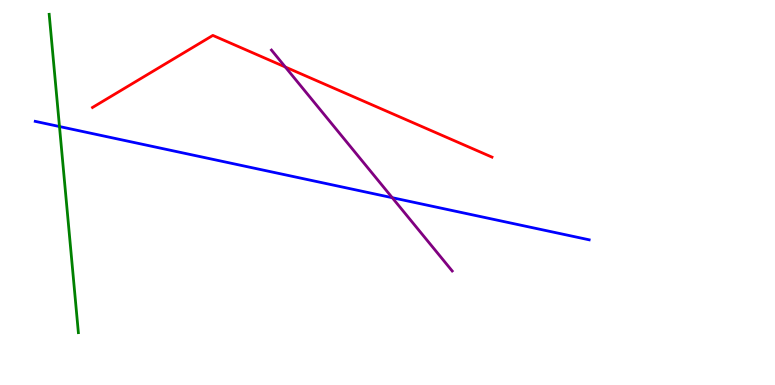[{'lines': ['blue', 'red'], 'intersections': []}, {'lines': ['green', 'red'], 'intersections': []}, {'lines': ['purple', 'red'], 'intersections': [{'x': 3.68, 'y': 8.26}]}, {'lines': ['blue', 'green'], 'intersections': [{'x': 0.767, 'y': 6.71}]}, {'lines': ['blue', 'purple'], 'intersections': [{'x': 5.06, 'y': 4.87}]}, {'lines': ['green', 'purple'], 'intersections': []}]